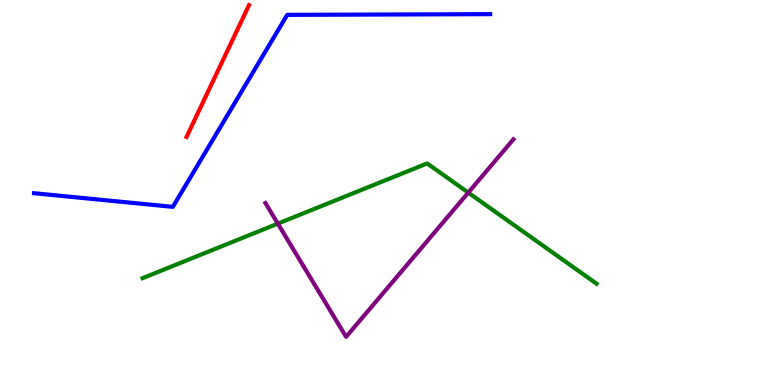[{'lines': ['blue', 'red'], 'intersections': []}, {'lines': ['green', 'red'], 'intersections': []}, {'lines': ['purple', 'red'], 'intersections': []}, {'lines': ['blue', 'green'], 'intersections': []}, {'lines': ['blue', 'purple'], 'intersections': []}, {'lines': ['green', 'purple'], 'intersections': [{'x': 3.58, 'y': 4.19}, {'x': 6.04, 'y': 5.0}]}]